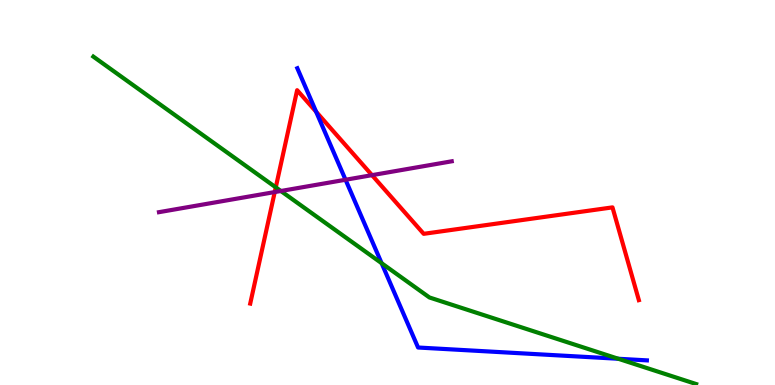[{'lines': ['blue', 'red'], 'intersections': [{'x': 4.08, 'y': 7.1}]}, {'lines': ['green', 'red'], 'intersections': [{'x': 3.56, 'y': 5.13}]}, {'lines': ['purple', 'red'], 'intersections': [{'x': 3.55, 'y': 5.01}, {'x': 4.8, 'y': 5.45}]}, {'lines': ['blue', 'green'], 'intersections': [{'x': 4.92, 'y': 3.16}, {'x': 7.98, 'y': 0.681}]}, {'lines': ['blue', 'purple'], 'intersections': [{'x': 4.46, 'y': 5.33}]}, {'lines': ['green', 'purple'], 'intersections': [{'x': 3.62, 'y': 5.04}]}]